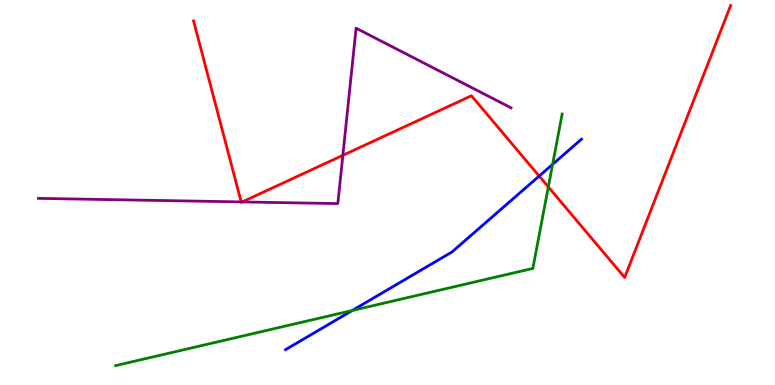[{'lines': ['blue', 'red'], 'intersections': [{'x': 6.96, 'y': 5.43}]}, {'lines': ['green', 'red'], 'intersections': [{'x': 7.08, 'y': 5.14}]}, {'lines': ['purple', 'red'], 'intersections': [{'x': 3.11, 'y': 4.76}, {'x': 3.13, 'y': 4.76}, {'x': 4.42, 'y': 5.97}]}, {'lines': ['blue', 'green'], 'intersections': [{'x': 4.55, 'y': 1.94}, {'x': 7.13, 'y': 5.73}]}, {'lines': ['blue', 'purple'], 'intersections': []}, {'lines': ['green', 'purple'], 'intersections': []}]